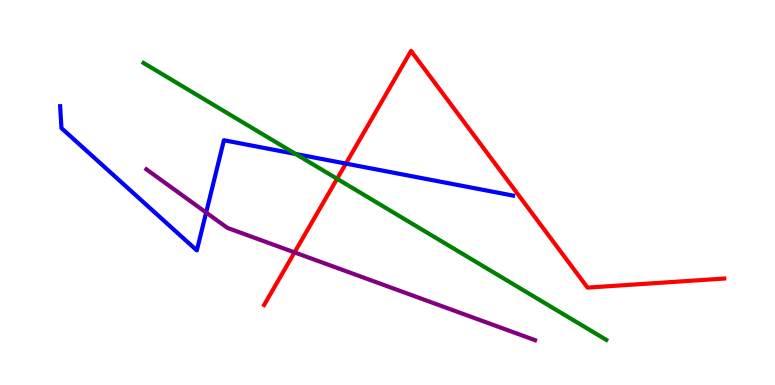[{'lines': ['blue', 'red'], 'intersections': [{'x': 4.46, 'y': 5.75}]}, {'lines': ['green', 'red'], 'intersections': [{'x': 4.35, 'y': 5.36}]}, {'lines': ['purple', 'red'], 'intersections': [{'x': 3.8, 'y': 3.44}]}, {'lines': ['blue', 'green'], 'intersections': [{'x': 3.81, 'y': 6.0}]}, {'lines': ['blue', 'purple'], 'intersections': [{'x': 2.66, 'y': 4.48}]}, {'lines': ['green', 'purple'], 'intersections': []}]